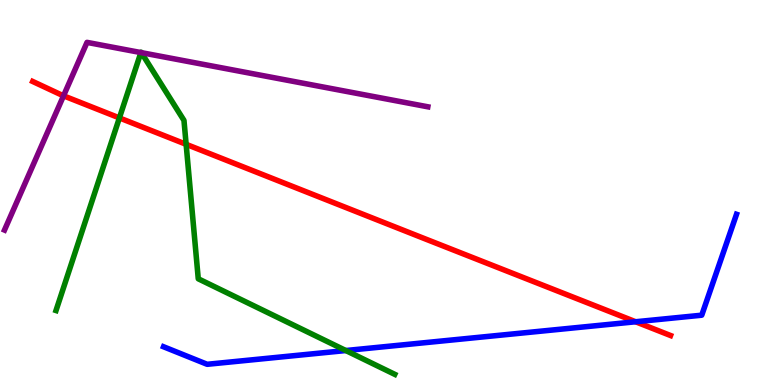[{'lines': ['blue', 'red'], 'intersections': [{'x': 8.2, 'y': 1.64}]}, {'lines': ['green', 'red'], 'intersections': [{'x': 1.54, 'y': 6.94}, {'x': 2.4, 'y': 6.25}]}, {'lines': ['purple', 'red'], 'intersections': [{'x': 0.82, 'y': 7.51}]}, {'lines': ['blue', 'green'], 'intersections': [{'x': 4.46, 'y': 0.895}]}, {'lines': ['blue', 'purple'], 'intersections': []}, {'lines': ['green', 'purple'], 'intersections': [{'x': 1.82, 'y': 8.63}, {'x': 1.82, 'y': 8.63}]}]